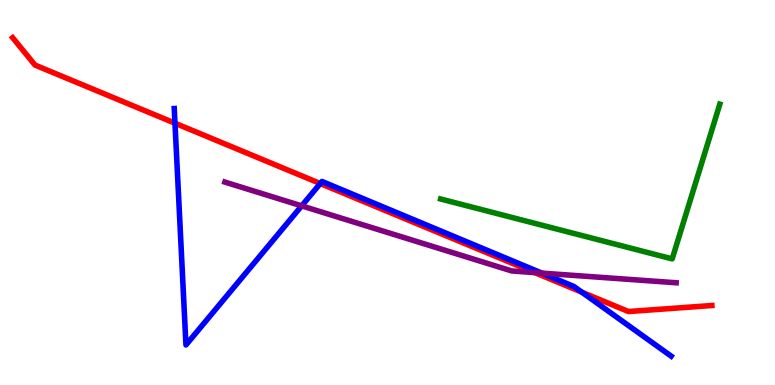[{'lines': ['blue', 'red'], 'intersections': [{'x': 2.26, 'y': 6.8}, {'x': 4.13, 'y': 5.23}, {'x': 7.51, 'y': 2.41}]}, {'lines': ['green', 'red'], 'intersections': []}, {'lines': ['purple', 'red'], 'intersections': [{'x': 6.9, 'y': 2.92}]}, {'lines': ['blue', 'green'], 'intersections': []}, {'lines': ['blue', 'purple'], 'intersections': [{'x': 3.89, 'y': 4.65}, {'x': 6.99, 'y': 2.91}]}, {'lines': ['green', 'purple'], 'intersections': []}]